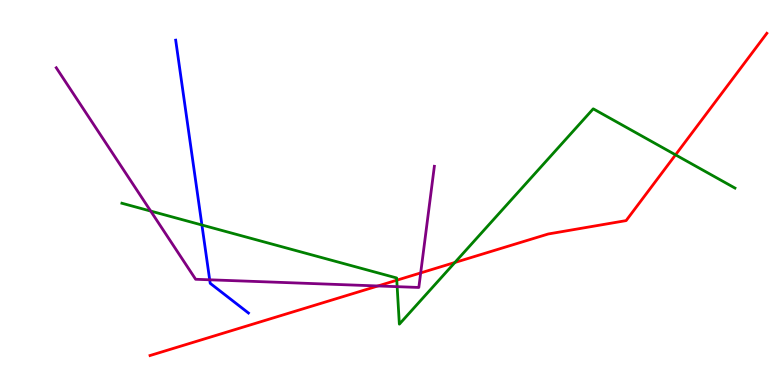[{'lines': ['blue', 'red'], 'intersections': []}, {'lines': ['green', 'red'], 'intersections': [{'x': 5.12, 'y': 2.72}, {'x': 5.87, 'y': 3.18}, {'x': 8.72, 'y': 5.98}]}, {'lines': ['purple', 'red'], 'intersections': [{'x': 4.88, 'y': 2.57}, {'x': 5.43, 'y': 2.91}]}, {'lines': ['blue', 'green'], 'intersections': [{'x': 2.61, 'y': 4.16}]}, {'lines': ['blue', 'purple'], 'intersections': [{'x': 2.71, 'y': 2.73}]}, {'lines': ['green', 'purple'], 'intersections': [{'x': 1.94, 'y': 4.52}, {'x': 5.12, 'y': 2.55}]}]